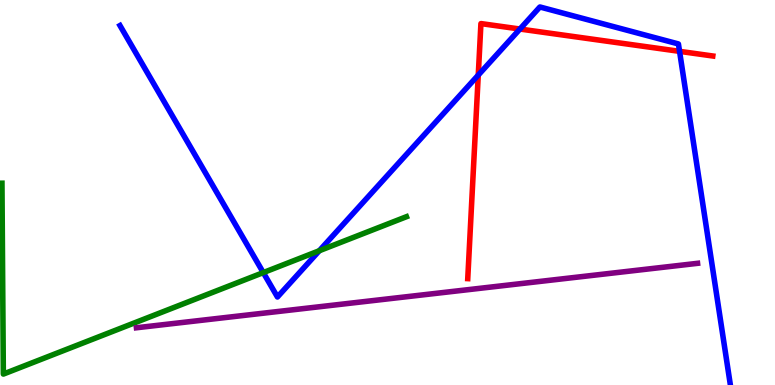[{'lines': ['blue', 'red'], 'intersections': [{'x': 6.17, 'y': 8.05}, {'x': 6.71, 'y': 9.25}, {'x': 8.77, 'y': 8.67}]}, {'lines': ['green', 'red'], 'intersections': []}, {'lines': ['purple', 'red'], 'intersections': []}, {'lines': ['blue', 'green'], 'intersections': [{'x': 3.4, 'y': 2.92}, {'x': 4.12, 'y': 3.49}]}, {'lines': ['blue', 'purple'], 'intersections': []}, {'lines': ['green', 'purple'], 'intersections': []}]